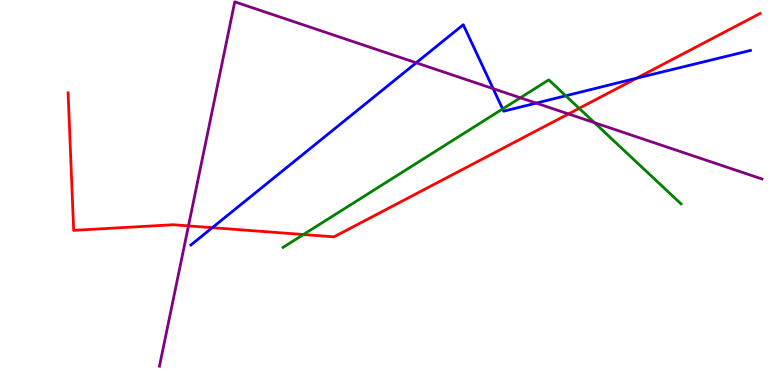[{'lines': ['blue', 'red'], 'intersections': [{'x': 2.74, 'y': 4.09}, {'x': 8.21, 'y': 7.97}]}, {'lines': ['green', 'red'], 'intersections': [{'x': 3.92, 'y': 3.91}, {'x': 7.47, 'y': 7.19}]}, {'lines': ['purple', 'red'], 'intersections': [{'x': 2.43, 'y': 4.13}, {'x': 7.33, 'y': 7.04}]}, {'lines': ['blue', 'green'], 'intersections': [{'x': 6.49, 'y': 7.17}, {'x': 7.3, 'y': 7.51}]}, {'lines': ['blue', 'purple'], 'intersections': [{'x': 5.37, 'y': 8.37}, {'x': 6.36, 'y': 7.7}, {'x': 6.92, 'y': 7.32}]}, {'lines': ['green', 'purple'], 'intersections': [{'x': 6.71, 'y': 7.46}, {'x': 7.67, 'y': 6.81}]}]